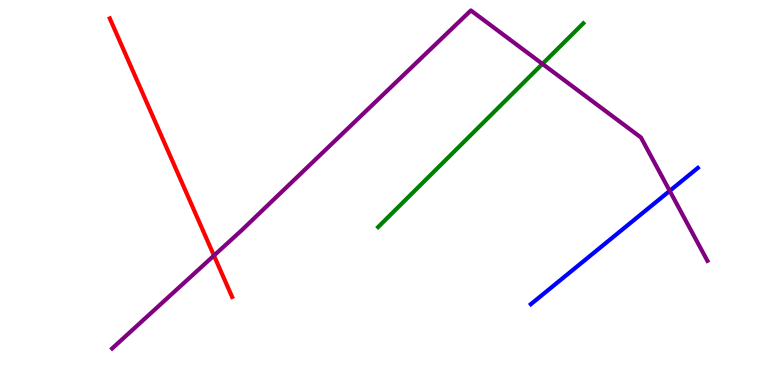[{'lines': ['blue', 'red'], 'intersections': []}, {'lines': ['green', 'red'], 'intersections': []}, {'lines': ['purple', 'red'], 'intersections': [{'x': 2.76, 'y': 3.36}]}, {'lines': ['blue', 'green'], 'intersections': []}, {'lines': ['blue', 'purple'], 'intersections': [{'x': 8.64, 'y': 5.04}]}, {'lines': ['green', 'purple'], 'intersections': [{'x': 7.0, 'y': 8.34}]}]